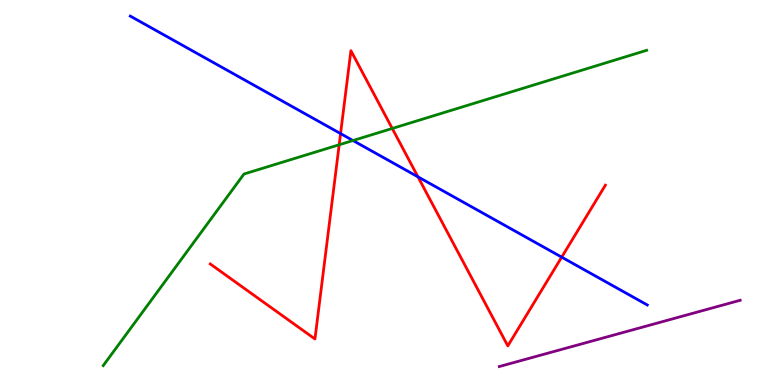[{'lines': ['blue', 'red'], 'intersections': [{'x': 4.39, 'y': 6.53}, {'x': 5.39, 'y': 5.41}, {'x': 7.25, 'y': 3.32}]}, {'lines': ['green', 'red'], 'intersections': [{'x': 4.38, 'y': 6.24}, {'x': 5.06, 'y': 6.66}]}, {'lines': ['purple', 'red'], 'intersections': []}, {'lines': ['blue', 'green'], 'intersections': [{'x': 4.55, 'y': 6.35}]}, {'lines': ['blue', 'purple'], 'intersections': []}, {'lines': ['green', 'purple'], 'intersections': []}]